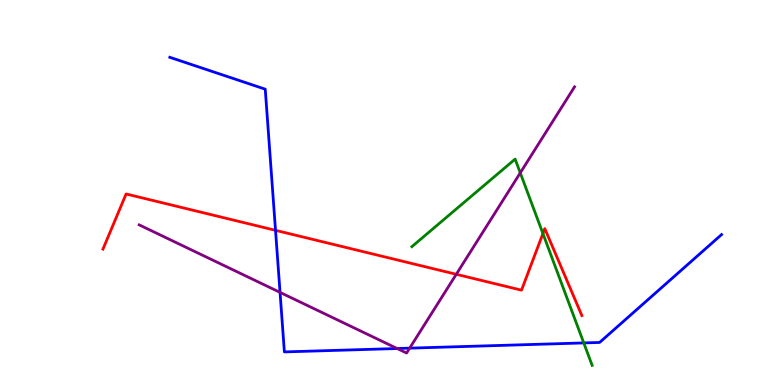[{'lines': ['blue', 'red'], 'intersections': [{'x': 3.56, 'y': 4.02}]}, {'lines': ['green', 'red'], 'intersections': [{'x': 7.01, 'y': 3.93}]}, {'lines': ['purple', 'red'], 'intersections': [{'x': 5.89, 'y': 2.88}]}, {'lines': ['blue', 'green'], 'intersections': [{'x': 7.53, 'y': 1.09}]}, {'lines': ['blue', 'purple'], 'intersections': [{'x': 3.61, 'y': 2.41}, {'x': 5.12, 'y': 0.947}, {'x': 5.29, 'y': 0.957}]}, {'lines': ['green', 'purple'], 'intersections': [{'x': 6.71, 'y': 5.51}]}]